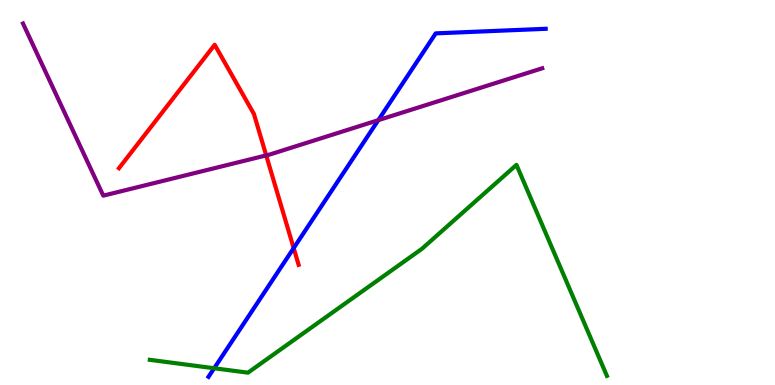[{'lines': ['blue', 'red'], 'intersections': [{'x': 3.79, 'y': 3.56}]}, {'lines': ['green', 'red'], 'intersections': []}, {'lines': ['purple', 'red'], 'intersections': [{'x': 3.43, 'y': 5.96}]}, {'lines': ['blue', 'green'], 'intersections': [{'x': 2.76, 'y': 0.435}]}, {'lines': ['blue', 'purple'], 'intersections': [{'x': 4.88, 'y': 6.88}]}, {'lines': ['green', 'purple'], 'intersections': []}]